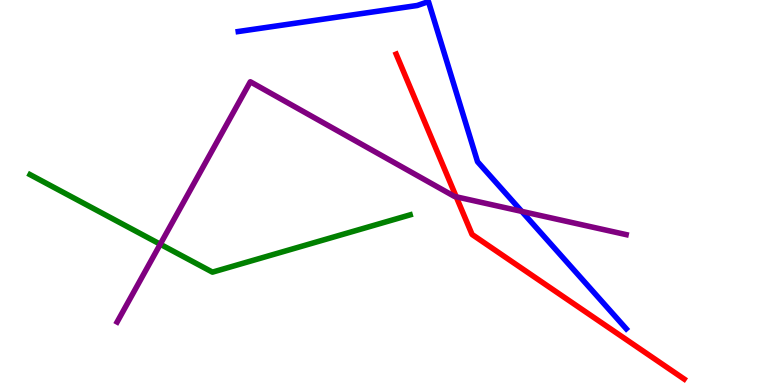[{'lines': ['blue', 'red'], 'intersections': []}, {'lines': ['green', 'red'], 'intersections': []}, {'lines': ['purple', 'red'], 'intersections': [{'x': 5.89, 'y': 4.89}]}, {'lines': ['blue', 'green'], 'intersections': []}, {'lines': ['blue', 'purple'], 'intersections': [{'x': 6.73, 'y': 4.51}]}, {'lines': ['green', 'purple'], 'intersections': [{'x': 2.07, 'y': 3.66}]}]